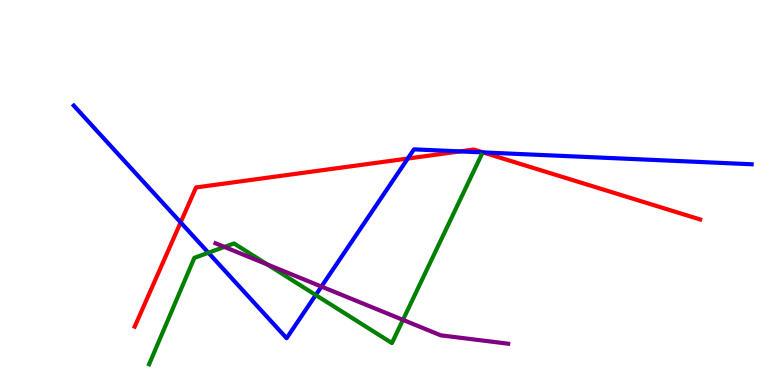[{'lines': ['blue', 'red'], 'intersections': [{'x': 2.33, 'y': 4.22}, {'x': 5.26, 'y': 5.88}, {'x': 5.94, 'y': 6.07}, {'x': 6.23, 'y': 6.04}]}, {'lines': ['green', 'red'], 'intersections': []}, {'lines': ['purple', 'red'], 'intersections': []}, {'lines': ['blue', 'green'], 'intersections': [{'x': 2.69, 'y': 3.44}, {'x': 4.07, 'y': 2.34}]}, {'lines': ['blue', 'purple'], 'intersections': [{'x': 4.15, 'y': 2.56}]}, {'lines': ['green', 'purple'], 'intersections': [{'x': 2.9, 'y': 3.59}, {'x': 3.45, 'y': 3.13}, {'x': 5.2, 'y': 1.69}]}]